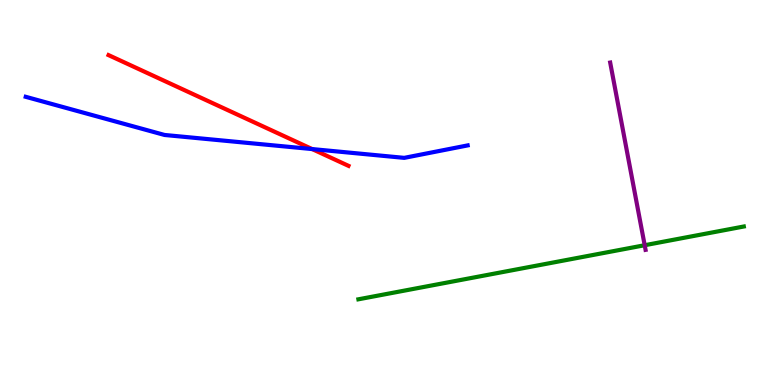[{'lines': ['blue', 'red'], 'intersections': [{'x': 4.03, 'y': 6.13}]}, {'lines': ['green', 'red'], 'intersections': []}, {'lines': ['purple', 'red'], 'intersections': []}, {'lines': ['blue', 'green'], 'intersections': []}, {'lines': ['blue', 'purple'], 'intersections': []}, {'lines': ['green', 'purple'], 'intersections': [{'x': 8.32, 'y': 3.63}]}]